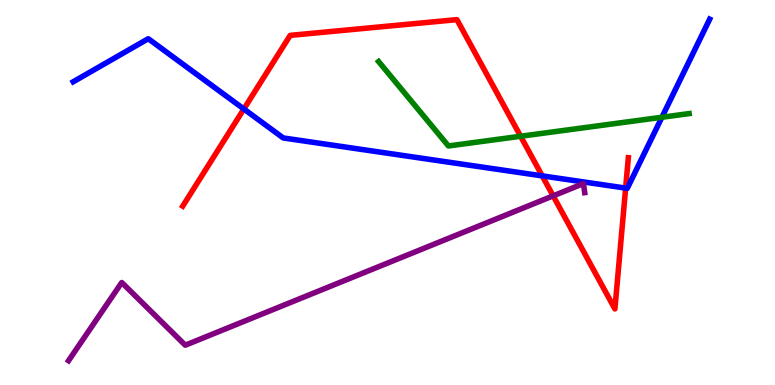[{'lines': ['blue', 'red'], 'intersections': [{'x': 3.15, 'y': 7.17}, {'x': 7.0, 'y': 5.43}, {'x': 8.07, 'y': 5.11}]}, {'lines': ['green', 'red'], 'intersections': [{'x': 6.72, 'y': 6.46}]}, {'lines': ['purple', 'red'], 'intersections': [{'x': 7.14, 'y': 4.91}]}, {'lines': ['blue', 'green'], 'intersections': [{'x': 8.54, 'y': 6.95}]}, {'lines': ['blue', 'purple'], 'intersections': []}, {'lines': ['green', 'purple'], 'intersections': []}]